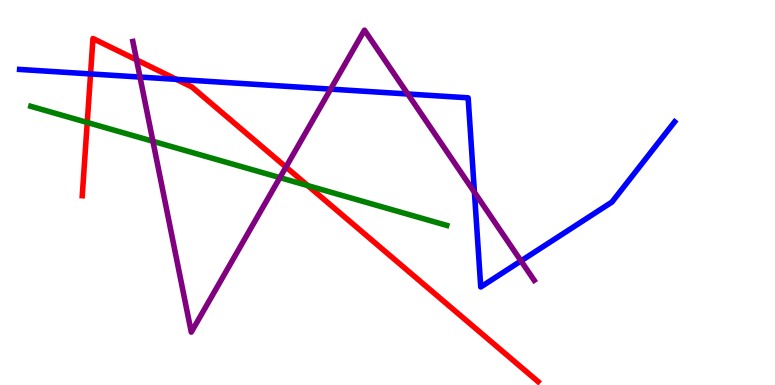[{'lines': ['blue', 'red'], 'intersections': [{'x': 1.17, 'y': 8.08}, {'x': 2.28, 'y': 7.94}]}, {'lines': ['green', 'red'], 'intersections': [{'x': 1.13, 'y': 6.82}, {'x': 3.97, 'y': 5.18}]}, {'lines': ['purple', 'red'], 'intersections': [{'x': 1.76, 'y': 8.44}, {'x': 3.69, 'y': 5.66}]}, {'lines': ['blue', 'green'], 'intersections': []}, {'lines': ['blue', 'purple'], 'intersections': [{'x': 1.81, 'y': 8.0}, {'x': 4.27, 'y': 7.69}, {'x': 5.26, 'y': 7.56}, {'x': 6.12, 'y': 5.01}, {'x': 6.72, 'y': 3.22}]}, {'lines': ['green', 'purple'], 'intersections': [{'x': 1.97, 'y': 6.33}, {'x': 3.61, 'y': 5.39}]}]